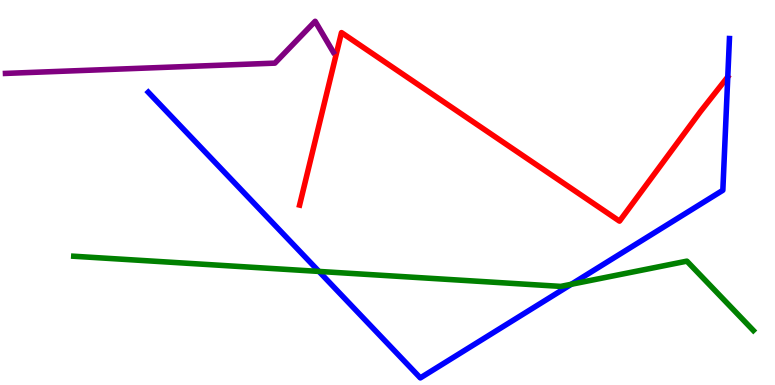[{'lines': ['blue', 'red'], 'intersections': []}, {'lines': ['green', 'red'], 'intersections': []}, {'lines': ['purple', 'red'], 'intersections': []}, {'lines': ['blue', 'green'], 'intersections': [{'x': 4.12, 'y': 2.95}, {'x': 7.37, 'y': 2.62}]}, {'lines': ['blue', 'purple'], 'intersections': []}, {'lines': ['green', 'purple'], 'intersections': []}]